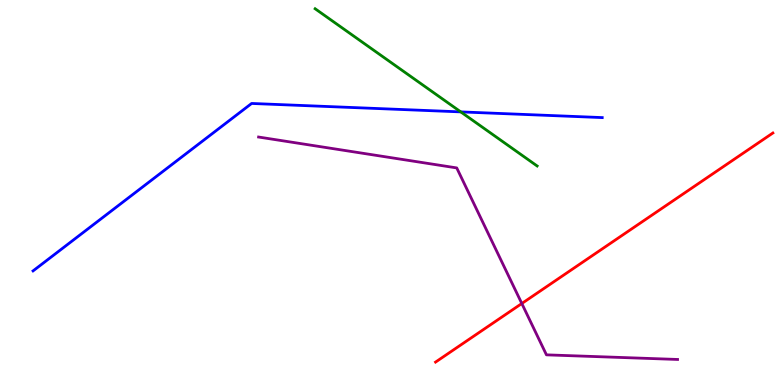[{'lines': ['blue', 'red'], 'intersections': []}, {'lines': ['green', 'red'], 'intersections': []}, {'lines': ['purple', 'red'], 'intersections': [{'x': 6.73, 'y': 2.12}]}, {'lines': ['blue', 'green'], 'intersections': [{'x': 5.95, 'y': 7.09}]}, {'lines': ['blue', 'purple'], 'intersections': []}, {'lines': ['green', 'purple'], 'intersections': []}]